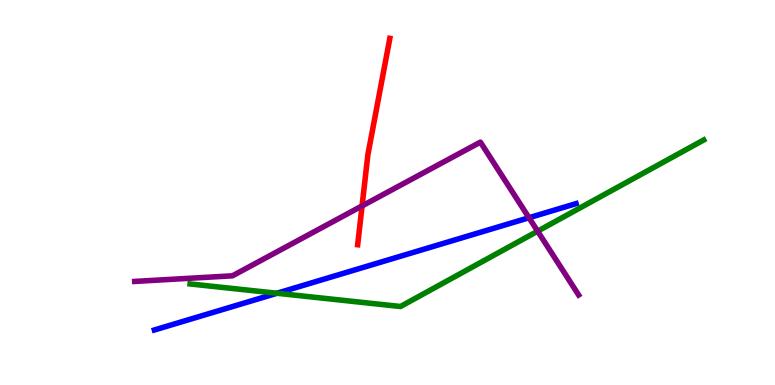[{'lines': ['blue', 'red'], 'intersections': []}, {'lines': ['green', 'red'], 'intersections': []}, {'lines': ['purple', 'red'], 'intersections': [{'x': 4.67, 'y': 4.65}]}, {'lines': ['blue', 'green'], 'intersections': [{'x': 3.57, 'y': 2.38}]}, {'lines': ['blue', 'purple'], 'intersections': [{'x': 6.83, 'y': 4.34}]}, {'lines': ['green', 'purple'], 'intersections': [{'x': 6.94, 'y': 4.0}]}]